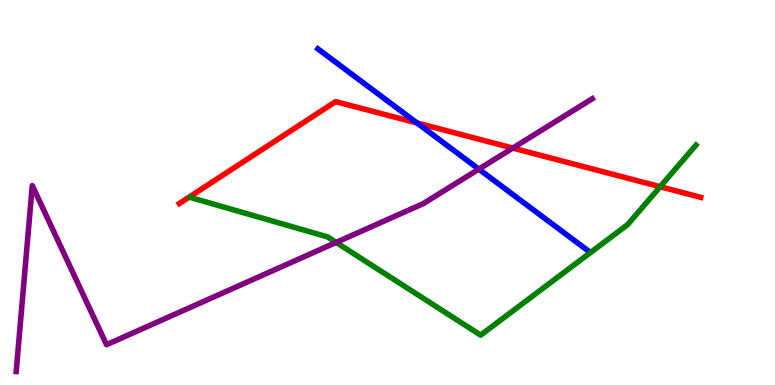[{'lines': ['blue', 'red'], 'intersections': [{'x': 5.38, 'y': 6.81}]}, {'lines': ['green', 'red'], 'intersections': [{'x': 8.52, 'y': 5.15}]}, {'lines': ['purple', 'red'], 'intersections': [{'x': 6.62, 'y': 6.15}]}, {'lines': ['blue', 'green'], 'intersections': []}, {'lines': ['blue', 'purple'], 'intersections': [{'x': 6.18, 'y': 5.61}]}, {'lines': ['green', 'purple'], 'intersections': [{'x': 4.34, 'y': 3.7}]}]